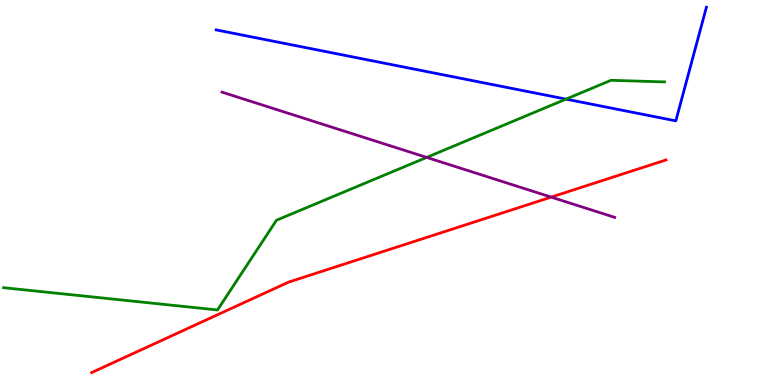[{'lines': ['blue', 'red'], 'intersections': []}, {'lines': ['green', 'red'], 'intersections': []}, {'lines': ['purple', 'red'], 'intersections': [{'x': 7.11, 'y': 4.88}]}, {'lines': ['blue', 'green'], 'intersections': [{'x': 7.3, 'y': 7.43}]}, {'lines': ['blue', 'purple'], 'intersections': []}, {'lines': ['green', 'purple'], 'intersections': [{'x': 5.51, 'y': 5.91}]}]